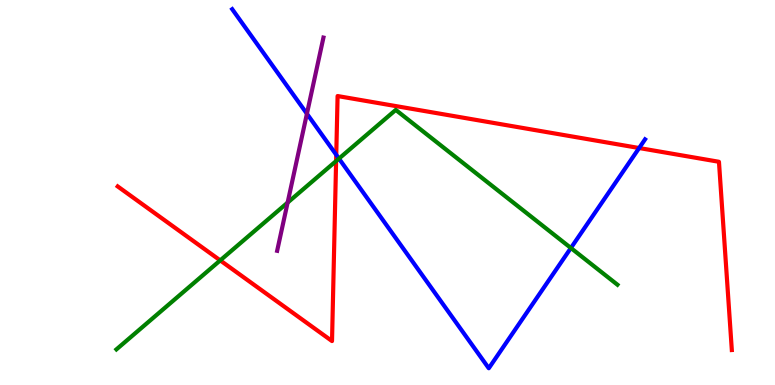[{'lines': ['blue', 'red'], 'intersections': [{'x': 4.34, 'y': 5.98}, {'x': 8.25, 'y': 6.16}]}, {'lines': ['green', 'red'], 'intersections': [{'x': 2.84, 'y': 3.24}, {'x': 4.34, 'y': 5.82}]}, {'lines': ['purple', 'red'], 'intersections': []}, {'lines': ['blue', 'green'], 'intersections': [{'x': 4.37, 'y': 5.88}, {'x': 7.37, 'y': 3.56}]}, {'lines': ['blue', 'purple'], 'intersections': [{'x': 3.96, 'y': 7.05}]}, {'lines': ['green', 'purple'], 'intersections': [{'x': 3.71, 'y': 4.74}]}]